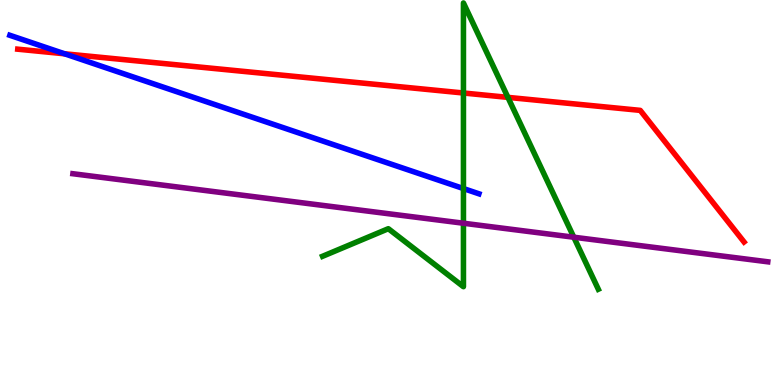[{'lines': ['blue', 'red'], 'intersections': [{'x': 0.833, 'y': 8.6}]}, {'lines': ['green', 'red'], 'intersections': [{'x': 5.98, 'y': 7.58}, {'x': 6.55, 'y': 7.47}]}, {'lines': ['purple', 'red'], 'intersections': []}, {'lines': ['blue', 'green'], 'intersections': [{'x': 5.98, 'y': 5.1}]}, {'lines': ['blue', 'purple'], 'intersections': []}, {'lines': ['green', 'purple'], 'intersections': [{'x': 5.98, 'y': 4.2}, {'x': 7.4, 'y': 3.84}]}]